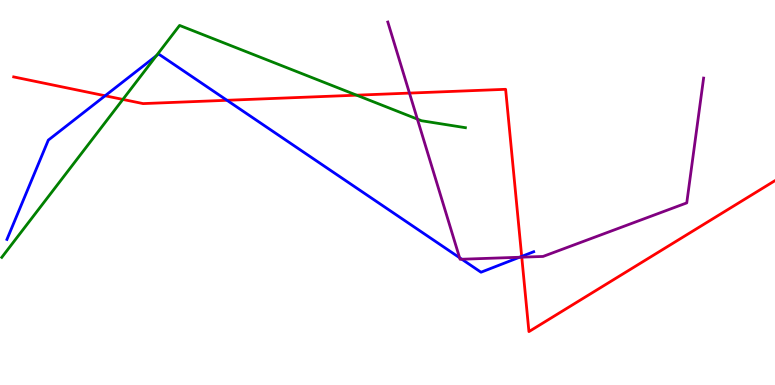[{'lines': ['blue', 'red'], 'intersections': [{'x': 1.36, 'y': 7.51}, {'x': 2.93, 'y': 7.4}, {'x': 6.73, 'y': 3.34}]}, {'lines': ['green', 'red'], 'intersections': [{'x': 1.59, 'y': 7.42}, {'x': 4.6, 'y': 7.53}]}, {'lines': ['purple', 'red'], 'intersections': [{'x': 5.28, 'y': 7.58}, {'x': 6.73, 'y': 3.32}]}, {'lines': ['blue', 'green'], 'intersections': [{'x': 2.02, 'y': 8.55}]}, {'lines': ['blue', 'purple'], 'intersections': [{'x': 5.93, 'y': 3.31}, {'x': 5.96, 'y': 3.27}, {'x': 6.7, 'y': 3.32}]}, {'lines': ['green', 'purple'], 'intersections': [{'x': 5.39, 'y': 6.91}]}]